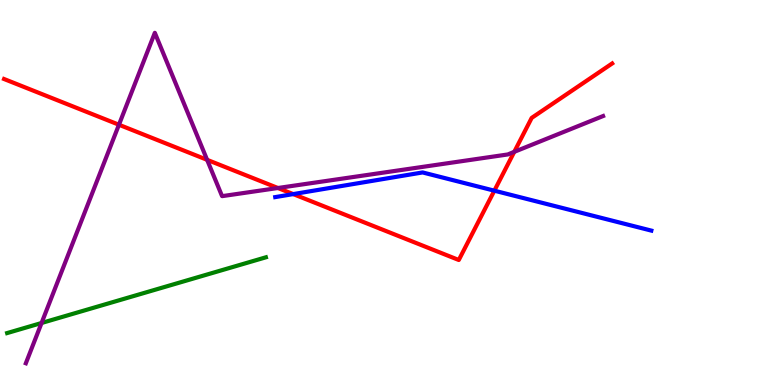[{'lines': ['blue', 'red'], 'intersections': [{'x': 3.78, 'y': 4.96}, {'x': 6.38, 'y': 5.05}]}, {'lines': ['green', 'red'], 'intersections': []}, {'lines': ['purple', 'red'], 'intersections': [{'x': 1.53, 'y': 6.76}, {'x': 2.67, 'y': 5.85}, {'x': 3.59, 'y': 5.12}, {'x': 6.64, 'y': 6.06}]}, {'lines': ['blue', 'green'], 'intersections': []}, {'lines': ['blue', 'purple'], 'intersections': []}, {'lines': ['green', 'purple'], 'intersections': [{'x': 0.536, 'y': 1.61}]}]